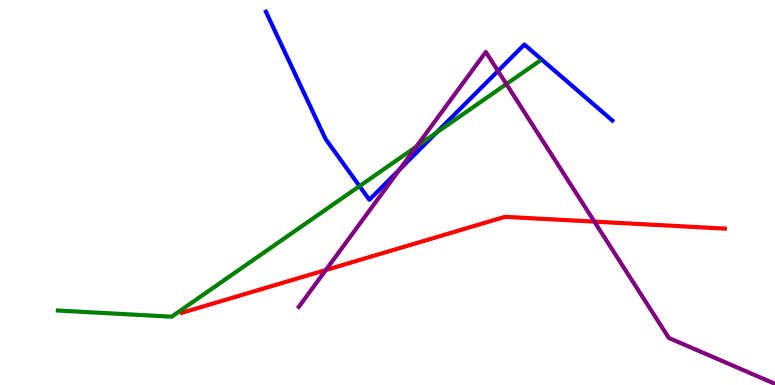[{'lines': ['blue', 'red'], 'intersections': []}, {'lines': ['green', 'red'], 'intersections': []}, {'lines': ['purple', 'red'], 'intersections': [{'x': 4.2, 'y': 2.99}, {'x': 7.67, 'y': 4.24}]}, {'lines': ['blue', 'green'], 'intersections': [{'x': 4.64, 'y': 5.17}, {'x': 5.63, 'y': 6.55}]}, {'lines': ['blue', 'purple'], 'intersections': [{'x': 5.16, 'y': 5.6}, {'x': 6.43, 'y': 8.16}]}, {'lines': ['green', 'purple'], 'intersections': [{'x': 5.37, 'y': 6.19}, {'x': 6.53, 'y': 7.82}]}]